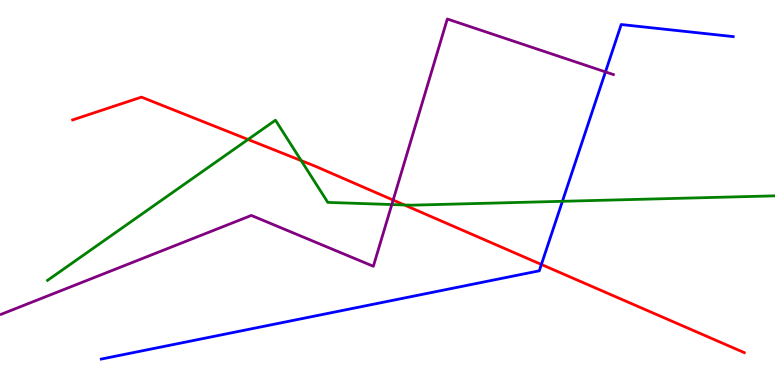[{'lines': ['blue', 'red'], 'intersections': [{'x': 6.99, 'y': 3.13}]}, {'lines': ['green', 'red'], 'intersections': [{'x': 3.2, 'y': 6.38}, {'x': 3.89, 'y': 5.83}, {'x': 5.22, 'y': 4.68}]}, {'lines': ['purple', 'red'], 'intersections': [{'x': 5.07, 'y': 4.8}]}, {'lines': ['blue', 'green'], 'intersections': [{'x': 7.26, 'y': 4.77}]}, {'lines': ['blue', 'purple'], 'intersections': [{'x': 7.81, 'y': 8.13}]}, {'lines': ['green', 'purple'], 'intersections': [{'x': 5.06, 'y': 4.69}]}]